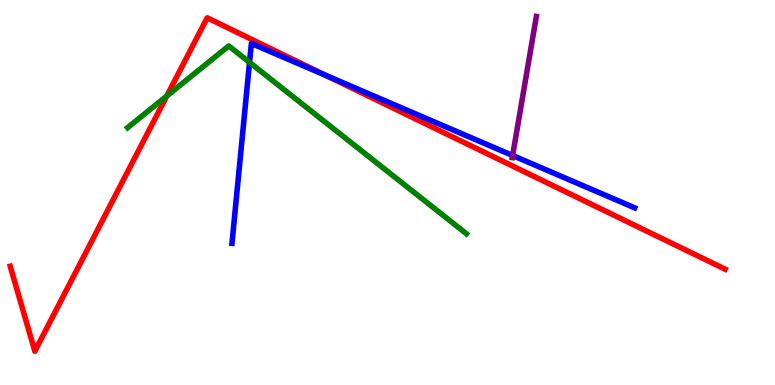[{'lines': ['blue', 'red'], 'intersections': [{'x': 4.2, 'y': 8.04}]}, {'lines': ['green', 'red'], 'intersections': [{'x': 2.15, 'y': 7.51}]}, {'lines': ['purple', 'red'], 'intersections': []}, {'lines': ['blue', 'green'], 'intersections': [{'x': 3.22, 'y': 8.38}]}, {'lines': ['blue', 'purple'], 'intersections': [{'x': 6.61, 'y': 5.96}]}, {'lines': ['green', 'purple'], 'intersections': []}]